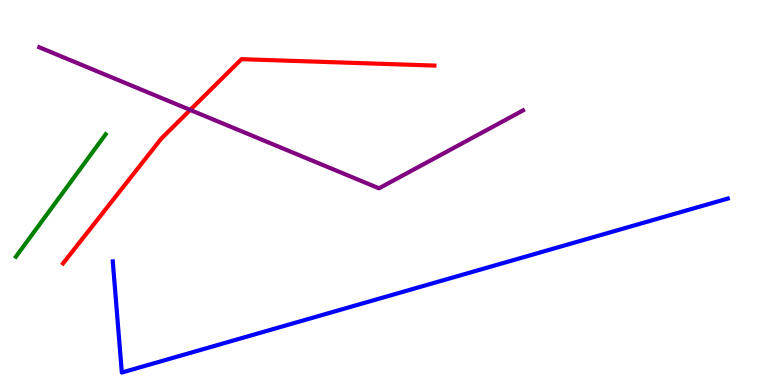[{'lines': ['blue', 'red'], 'intersections': []}, {'lines': ['green', 'red'], 'intersections': []}, {'lines': ['purple', 'red'], 'intersections': [{'x': 2.45, 'y': 7.14}]}, {'lines': ['blue', 'green'], 'intersections': []}, {'lines': ['blue', 'purple'], 'intersections': []}, {'lines': ['green', 'purple'], 'intersections': []}]